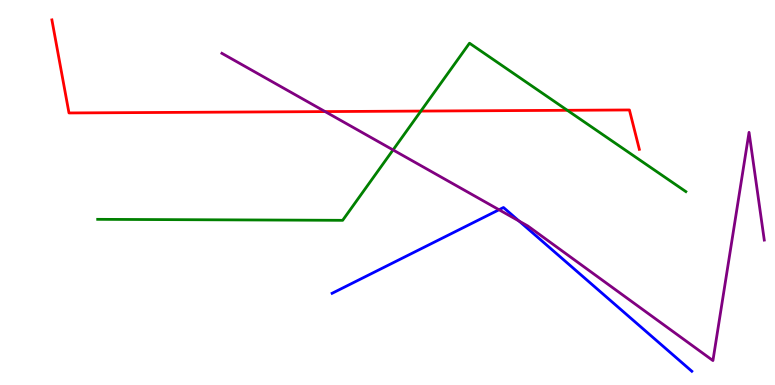[{'lines': ['blue', 'red'], 'intersections': []}, {'lines': ['green', 'red'], 'intersections': [{'x': 5.43, 'y': 7.11}, {'x': 7.32, 'y': 7.14}]}, {'lines': ['purple', 'red'], 'intersections': [{'x': 4.2, 'y': 7.1}]}, {'lines': ['blue', 'green'], 'intersections': []}, {'lines': ['blue', 'purple'], 'intersections': [{'x': 6.44, 'y': 4.55}, {'x': 6.7, 'y': 4.26}]}, {'lines': ['green', 'purple'], 'intersections': [{'x': 5.07, 'y': 6.11}]}]